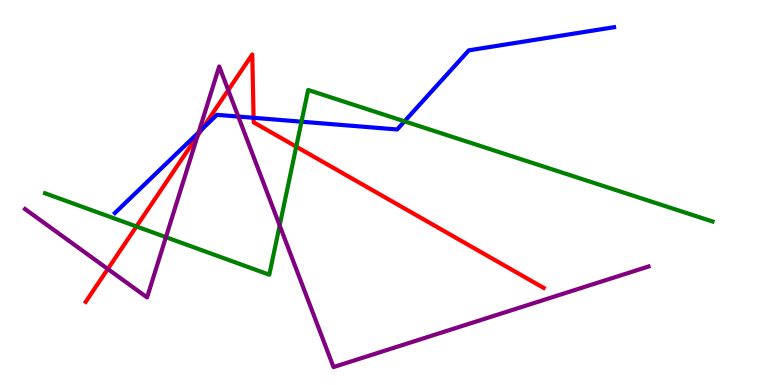[{'lines': ['blue', 'red'], 'intersections': [{'x': 2.6, 'y': 6.64}, {'x': 3.27, 'y': 6.94}]}, {'lines': ['green', 'red'], 'intersections': [{'x': 1.76, 'y': 4.12}, {'x': 3.82, 'y': 6.19}]}, {'lines': ['purple', 'red'], 'intersections': [{'x': 1.39, 'y': 3.01}, {'x': 2.55, 'y': 6.48}, {'x': 2.95, 'y': 7.66}]}, {'lines': ['blue', 'green'], 'intersections': [{'x': 3.89, 'y': 6.84}, {'x': 5.22, 'y': 6.85}]}, {'lines': ['blue', 'purple'], 'intersections': [{'x': 2.56, 'y': 6.56}, {'x': 3.07, 'y': 6.97}]}, {'lines': ['green', 'purple'], 'intersections': [{'x': 2.14, 'y': 3.84}, {'x': 3.61, 'y': 4.14}]}]